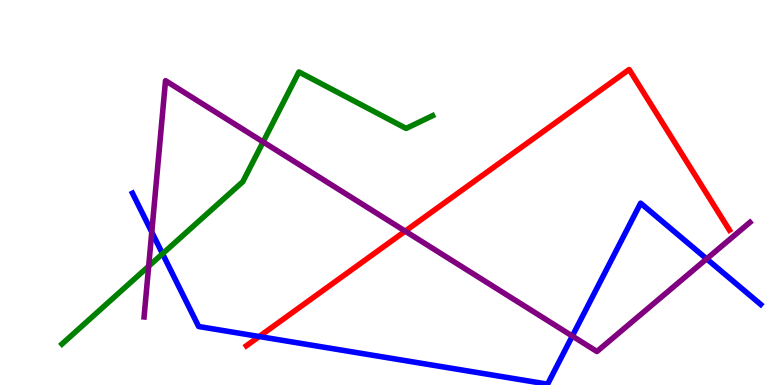[{'lines': ['blue', 'red'], 'intersections': [{'x': 3.34, 'y': 1.26}]}, {'lines': ['green', 'red'], 'intersections': []}, {'lines': ['purple', 'red'], 'intersections': [{'x': 5.23, 'y': 4.0}]}, {'lines': ['blue', 'green'], 'intersections': [{'x': 2.1, 'y': 3.41}]}, {'lines': ['blue', 'purple'], 'intersections': [{'x': 1.96, 'y': 3.97}, {'x': 7.38, 'y': 1.27}, {'x': 9.12, 'y': 3.28}]}, {'lines': ['green', 'purple'], 'intersections': [{'x': 1.92, 'y': 3.09}, {'x': 3.4, 'y': 6.31}]}]